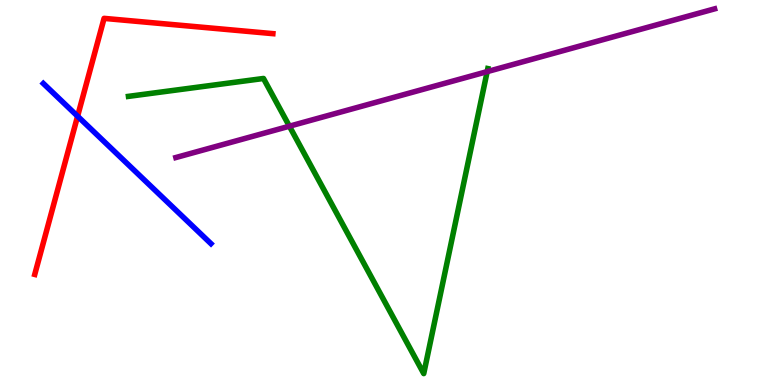[{'lines': ['blue', 'red'], 'intersections': [{'x': 1.0, 'y': 6.98}]}, {'lines': ['green', 'red'], 'intersections': []}, {'lines': ['purple', 'red'], 'intersections': []}, {'lines': ['blue', 'green'], 'intersections': []}, {'lines': ['blue', 'purple'], 'intersections': []}, {'lines': ['green', 'purple'], 'intersections': [{'x': 3.73, 'y': 6.72}, {'x': 6.29, 'y': 8.14}]}]